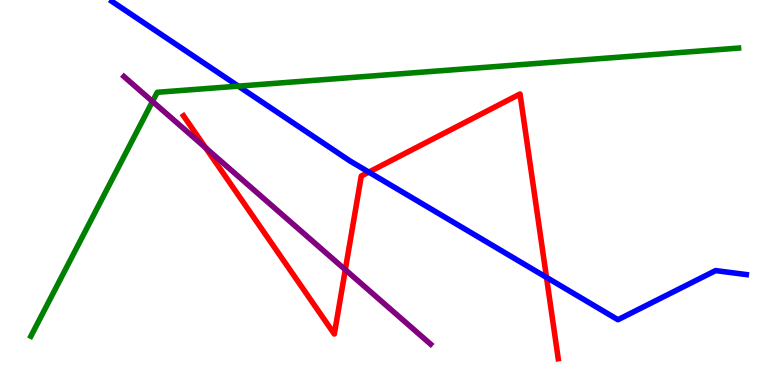[{'lines': ['blue', 'red'], 'intersections': [{'x': 4.76, 'y': 5.53}, {'x': 7.05, 'y': 2.79}]}, {'lines': ['green', 'red'], 'intersections': []}, {'lines': ['purple', 'red'], 'intersections': [{'x': 2.65, 'y': 6.16}, {'x': 4.46, 'y': 2.99}]}, {'lines': ['blue', 'green'], 'intersections': [{'x': 3.08, 'y': 7.76}]}, {'lines': ['blue', 'purple'], 'intersections': []}, {'lines': ['green', 'purple'], 'intersections': [{'x': 1.97, 'y': 7.36}]}]